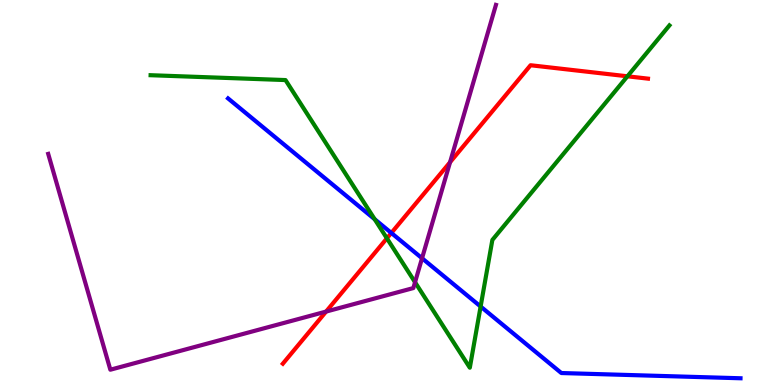[{'lines': ['blue', 'red'], 'intersections': [{'x': 5.05, 'y': 3.95}]}, {'lines': ['green', 'red'], 'intersections': [{'x': 4.99, 'y': 3.81}, {'x': 8.1, 'y': 8.02}]}, {'lines': ['purple', 'red'], 'intersections': [{'x': 4.21, 'y': 1.91}, {'x': 5.81, 'y': 5.79}]}, {'lines': ['blue', 'green'], 'intersections': [{'x': 4.83, 'y': 4.31}, {'x': 6.2, 'y': 2.04}]}, {'lines': ['blue', 'purple'], 'intersections': [{'x': 5.45, 'y': 3.29}]}, {'lines': ['green', 'purple'], 'intersections': [{'x': 5.36, 'y': 2.67}]}]